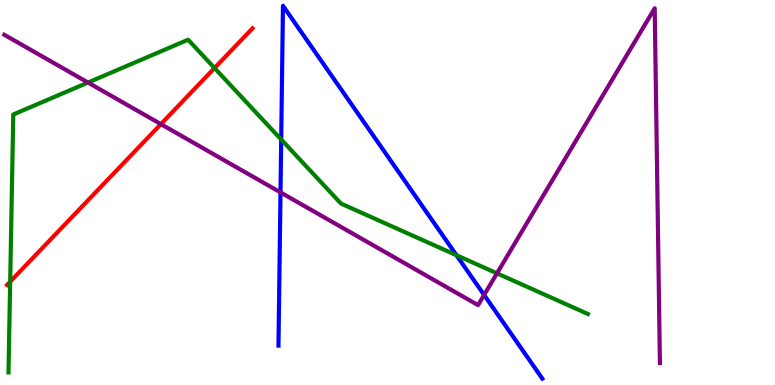[{'lines': ['blue', 'red'], 'intersections': []}, {'lines': ['green', 'red'], 'intersections': [{'x': 0.131, 'y': 2.68}, {'x': 2.77, 'y': 8.23}]}, {'lines': ['purple', 'red'], 'intersections': [{'x': 2.08, 'y': 6.78}]}, {'lines': ['blue', 'green'], 'intersections': [{'x': 3.63, 'y': 6.38}, {'x': 5.89, 'y': 3.37}]}, {'lines': ['blue', 'purple'], 'intersections': [{'x': 3.62, 'y': 5.0}, {'x': 6.25, 'y': 2.34}]}, {'lines': ['green', 'purple'], 'intersections': [{'x': 1.14, 'y': 7.86}, {'x': 6.41, 'y': 2.9}]}]